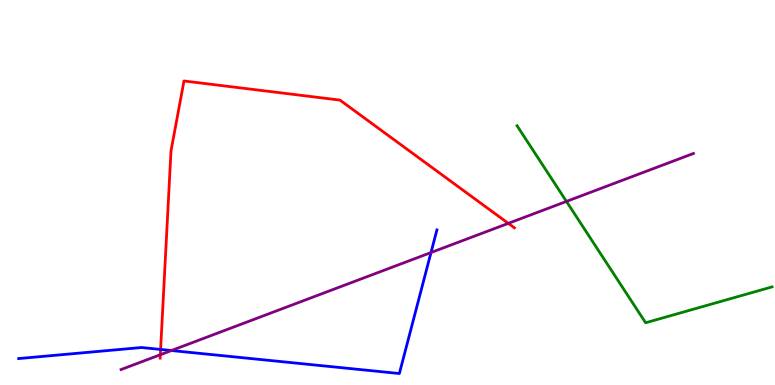[{'lines': ['blue', 'red'], 'intersections': [{'x': 2.07, 'y': 0.924}]}, {'lines': ['green', 'red'], 'intersections': []}, {'lines': ['purple', 'red'], 'intersections': [{'x': 2.07, 'y': 0.786}, {'x': 6.56, 'y': 4.2}]}, {'lines': ['blue', 'green'], 'intersections': []}, {'lines': ['blue', 'purple'], 'intersections': [{'x': 2.21, 'y': 0.895}, {'x': 5.56, 'y': 3.44}]}, {'lines': ['green', 'purple'], 'intersections': [{'x': 7.31, 'y': 4.77}]}]